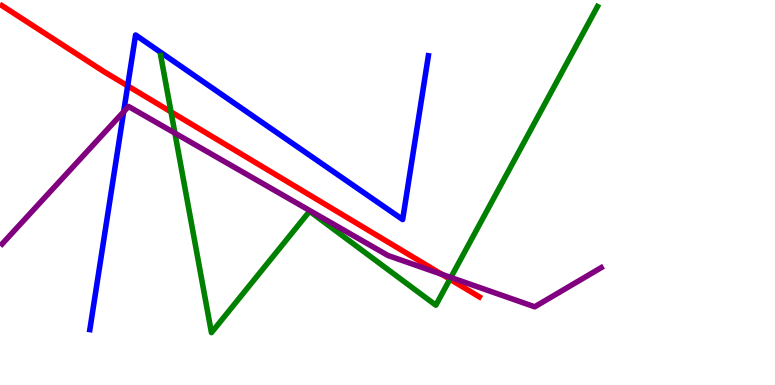[{'lines': ['blue', 'red'], 'intersections': [{'x': 1.65, 'y': 7.77}]}, {'lines': ['green', 'red'], 'intersections': [{'x': 2.21, 'y': 7.09}, {'x': 5.81, 'y': 2.75}]}, {'lines': ['purple', 'red'], 'intersections': [{'x': 5.7, 'y': 2.88}]}, {'lines': ['blue', 'green'], 'intersections': []}, {'lines': ['blue', 'purple'], 'intersections': [{'x': 1.6, 'y': 7.1}]}, {'lines': ['green', 'purple'], 'intersections': [{'x': 2.26, 'y': 6.54}, {'x': 5.82, 'y': 2.79}]}]